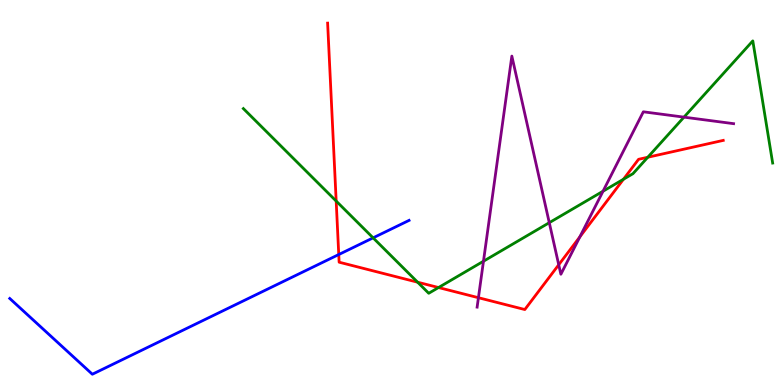[{'lines': ['blue', 'red'], 'intersections': [{'x': 4.37, 'y': 3.39}]}, {'lines': ['green', 'red'], 'intersections': [{'x': 4.34, 'y': 4.78}, {'x': 5.39, 'y': 2.67}, {'x': 5.66, 'y': 2.53}, {'x': 8.04, 'y': 5.34}, {'x': 8.36, 'y': 5.92}]}, {'lines': ['purple', 'red'], 'intersections': [{'x': 6.17, 'y': 2.27}, {'x': 7.21, 'y': 3.12}, {'x': 7.48, 'y': 3.85}]}, {'lines': ['blue', 'green'], 'intersections': [{'x': 4.81, 'y': 3.82}]}, {'lines': ['blue', 'purple'], 'intersections': []}, {'lines': ['green', 'purple'], 'intersections': [{'x': 6.24, 'y': 3.21}, {'x': 7.09, 'y': 4.22}, {'x': 7.78, 'y': 5.03}, {'x': 8.83, 'y': 6.96}]}]